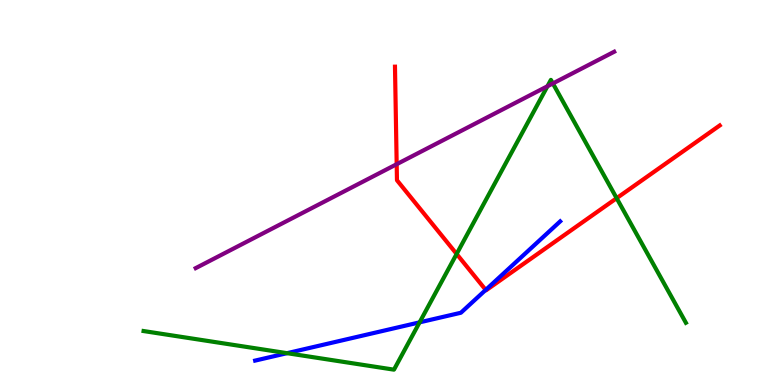[{'lines': ['blue', 'red'], 'intersections': [{'x': 6.27, 'y': 2.47}]}, {'lines': ['green', 'red'], 'intersections': [{'x': 5.89, 'y': 3.4}, {'x': 7.96, 'y': 4.85}]}, {'lines': ['purple', 'red'], 'intersections': [{'x': 5.12, 'y': 5.73}]}, {'lines': ['blue', 'green'], 'intersections': [{'x': 3.7, 'y': 0.827}, {'x': 5.41, 'y': 1.63}]}, {'lines': ['blue', 'purple'], 'intersections': []}, {'lines': ['green', 'purple'], 'intersections': [{'x': 7.06, 'y': 7.76}, {'x': 7.13, 'y': 7.83}]}]